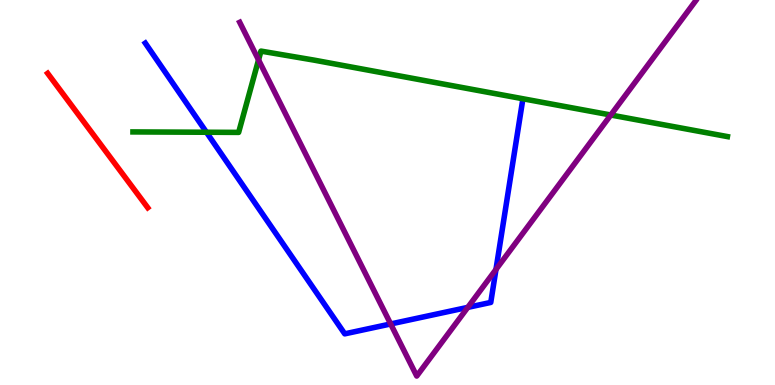[{'lines': ['blue', 'red'], 'intersections': []}, {'lines': ['green', 'red'], 'intersections': []}, {'lines': ['purple', 'red'], 'intersections': []}, {'lines': ['blue', 'green'], 'intersections': [{'x': 2.66, 'y': 6.57}]}, {'lines': ['blue', 'purple'], 'intersections': [{'x': 5.04, 'y': 1.59}, {'x': 6.04, 'y': 2.02}, {'x': 6.4, 'y': 3.0}]}, {'lines': ['green', 'purple'], 'intersections': [{'x': 3.34, 'y': 8.44}, {'x': 7.88, 'y': 7.01}]}]